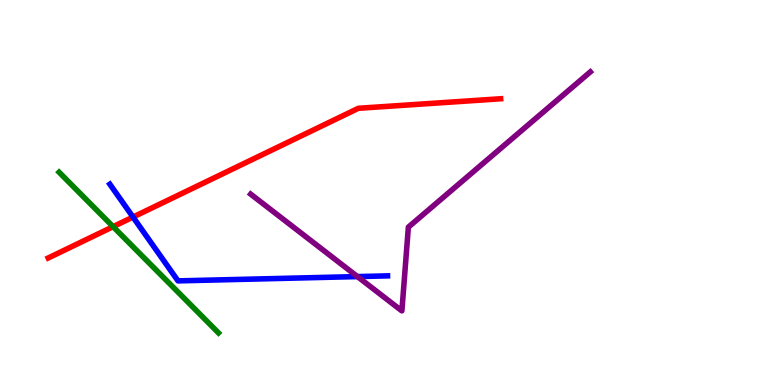[{'lines': ['blue', 'red'], 'intersections': [{'x': 1.72, 'y': 4.36}]}, {'lines': ['green', 'red'], 'intersections': [{'x': 1.46, 'y': 4.11}]}, {'lines': ['purple', 'red'], 'intersections': []}, {'lines': ['blue', 'green'], 'intersections': []}, {'lines': ['blue', 'purple'], 'intersections': [{'x': 4.61, 'y': 2.82}]}, {'lines': ['green', 'purple'], 'intersections': []}]